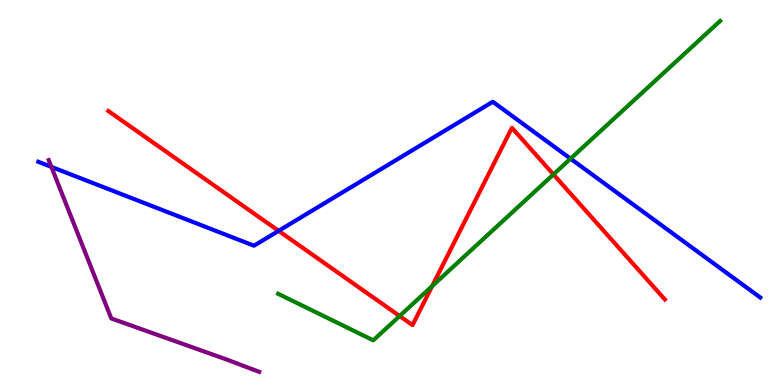[{'lines': ['blue', 'red'], 'intersections': [{'x': 3.59, 'y': 4.0}]}, {'lines': ['green', 'red'], 'intersections': [{'x': 5.16, 'y': 1.79}, {'x': 5.58, 'y': 2.57}, {'x': 7.14, 'y': 5.47}]}, {'lines': ['purple', 'red'], 'intersections': []}, {'lines': ['blue', 'green'], 'intersections': [{'x': 7.36, 'y': 5.88}]}, {'lines': ['blue', 'purple'], 'intersections': [{'x': 0.663, 'y': 5.67}]}, {'lines': ['green', 'purple'], 'intersections': []}]